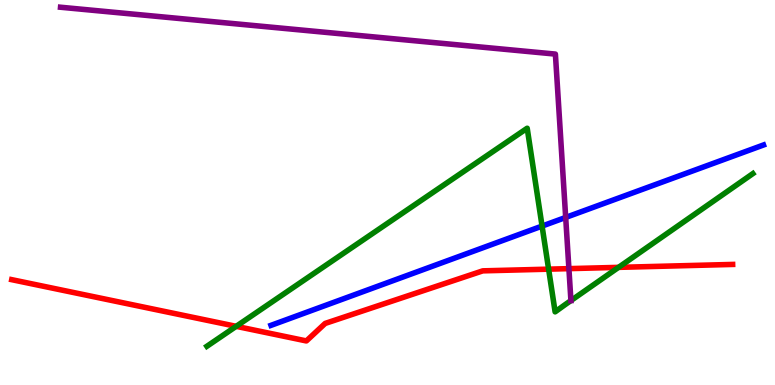[{'lines': ['blue', 'red'], 'intersections': []}, {'lines': ['green', 'red'], 'intersections': [{'x': 3.05, 'y': 1.52}, {'x': 7.08, 'y': 3.01}, {'x': 7.98, 'y': 3.06}]}, {'lines': ['purple', 'red'], 'intersections': [{'x': 7.34, 'y': 3.02}]}, {'lines': ['blue', 'green'], 'intersections': [{'x': 6.99, 'y': 4.13}]}, {'lines': ['blue', 'purple'], 'intersections': [{'x': 7.3, 'y': 4.35}]}, {'lines': ['green', 'purple'], 'intersections': [{'x': 7.37, 'y': 2.19}]}]